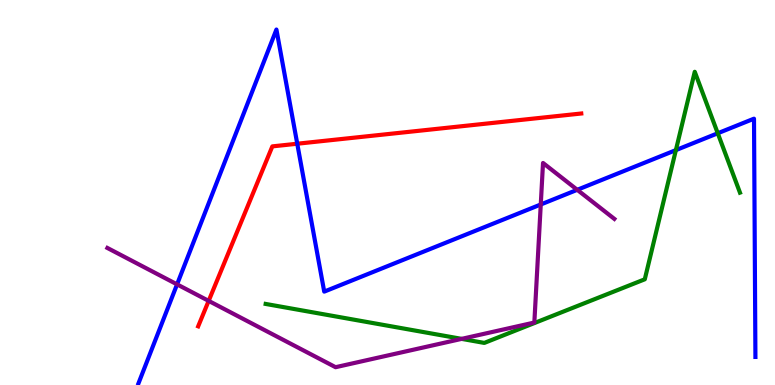[{'lines': ['blue', 'red'], 'intersections': [{'x': 3.84, 'y': 6.27}]}, {'lines': ['green', 'red'], 'intersections': []}, {'lines': ['purple', 'red'], 'intersections': [{'x': 2.69, 'y': 2.18}]}, {'lines': ['blue', 'green'], 'intersections': [{'x': 8.72, 'y': 6.1}, {'x': 9.26, 'y': 6.54}]}, {'lines': ['blue', 'purple'], 'intersections': [{'x': 2.28, 'y': 2.61}, {'x': 6.98, 'y': 4.69}, {'x': 7.45, 'y': 5.07}]}, {'lines': ['green', 'purple'], 'intersections': [{'x': 5.96, 'y': 1.2}]}]